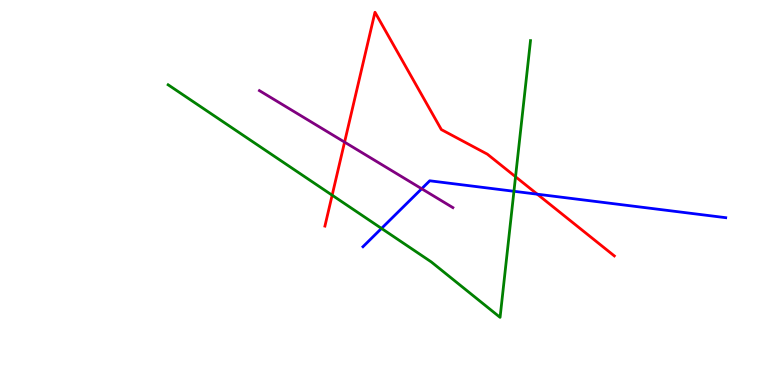[{'lines': ['blue', 'red'], 'intersections': [{'x': 6.93, 'y': 4.96}]}, {'lines': ['green', 'red'], 'intersections': [{'x': 4.29, 'y': 4.93}, {'x': 6.65, 'y': 5.41}]}, {'lines': ['purple', 'red'], 'intersections': [{'x': 4.45, 'y': 6.31}]}, {'lines': ['blue', 'green'], 'intersections': [{'x': 4.92, 'y': 4.07}, {'x': 6.63, 'y': 5.03}]}, {'lines': ['blue', 'purple'], 'intersections': [{'x': 5.44, 'y': 5.1}]}, {'lines': ['green', 'purple'], 'intersections': []}]